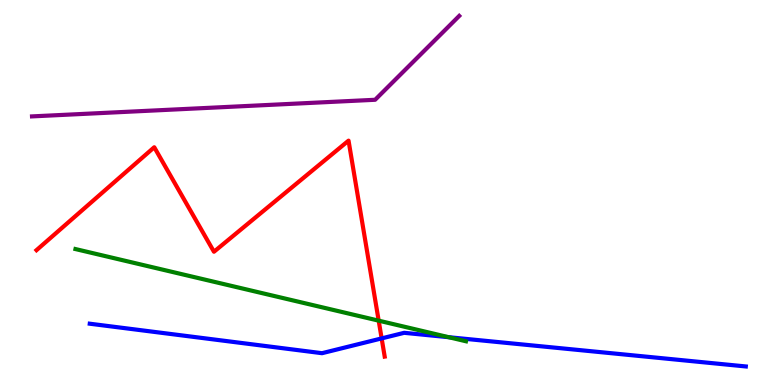[{'lines': ['blue', 'red'], 'intersections': [{'x': 4.92, 'y': 1.21}]}, {'lines': ['green', 'red'], 'intersections': [{'x': 4.89, 'y': 1.67}]}, {'lines': ['purple', 'red'], 'intersections': []}, {'lines': ['blue', 'green'], 'intersections': [{'x': 5.79, 'y': 1.24}]}, {'lines': ['blue', 'purple'], 'intersections': []}, {'lines': ['green', 'purple'], 'intersections': []}]